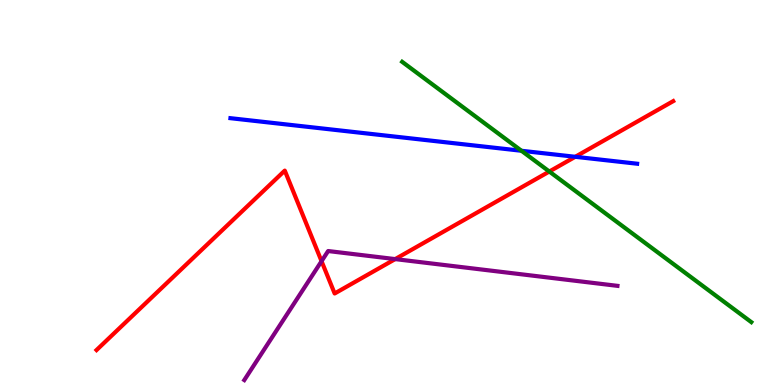[{'lines': ['blue', 'red'], 'intersections': [{'x': 7.42, 'y': 5.93}]}, {'lines': ['green', 'red'], 'intersections': [{'x': 7.09, 'y': 5.54}]}, {'lines': ['purple', 'red'], 'intersections': [{'x': 4.15, 'y': 3.22}, {'x': 5.1, 'y': 3.27}]}, {'lines': ['blue', 'green'], 'intersections': [{'x': 6.73, 'y': 6.08}]}, {'lines': ['blue', 'purple'], 'intersections': []}, {'lines': ['green', 'purple'], 'intersections': []}]